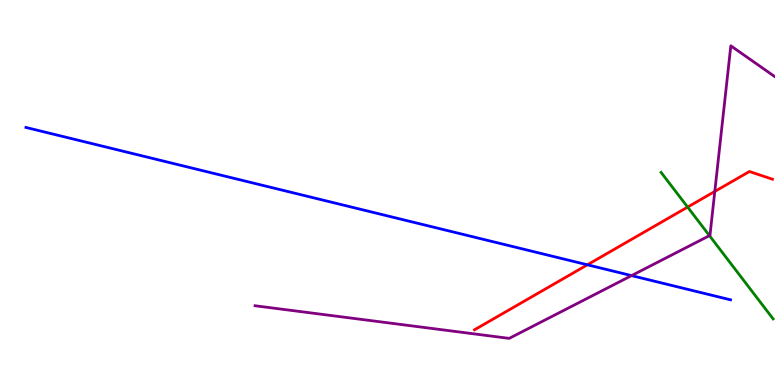[{'lines': ['blue', 'red'], 'intersections': [{'x': 7.58, 'y': 3.12}]}, {'lines': ['green', 'red'], 'intersections': [{'x': 8.87, 'y': 4.62}]}, {'lines': ['purple', 'red'], 'intersections': [{'x': 9.22, 'y': 5.03}]}, {'lines': ['blue', 'green'], 'intersections': []}, {'lines': ['blue', 'purple'], 'intersections': [{'x': 8.15, 'y': 2.84}]}, {'lines': ['green', 'purple'], 'intersections': [{'x': 9.15, 'y': 3.88}]}]